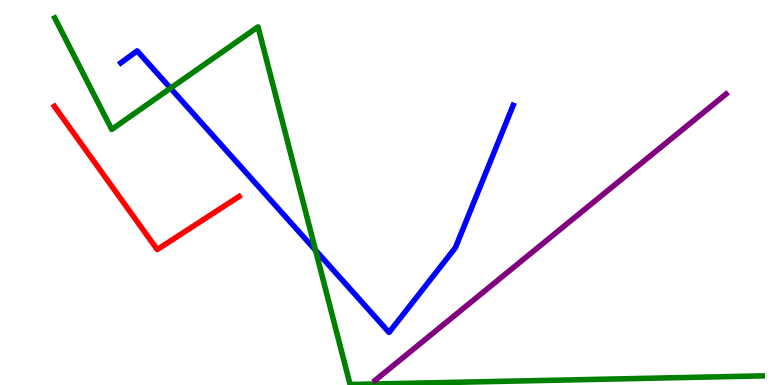[{'lines': ['blue', 'red'], 'intersections': []}, {'lines': ['green', 'red'], 'intersections': []}, {'lines': ['purple', 'red'], 'intersections': []}, {'lines': ['blue', 'green'], 'intersections': [{'x': 2.2, 'y': 7.71}, {'x': 4.07, 'y': 3.5}]}, {'lines': ['blue', 'purple'], 'intersections': []}, {'lines': ['green', 'purple'], 'intersections': []}]